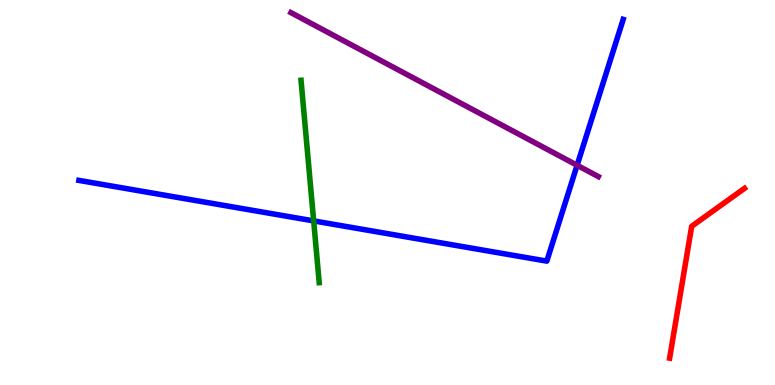[{'lines': ['blue', 'red'], 'intersections': []}, {'lines': ['green', 'red'], 'intersections': []}, {'lines': ['purple', 'red'], 'intersections': []}, {'lines': ['blue', 'green'], 'intersections': [{'x': 4.05, 'y': 4.26}]}, {'lines': ['blue', 'purple'], 'intersections': [{'x': 7.45, 'y': 5.71}]}, {'lines': ['green', 'purple'], 'intersections': []}]